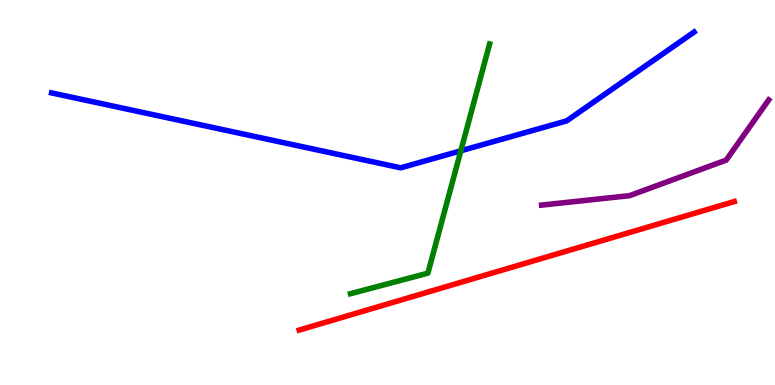[{'lines': ['blue', 'red'], 'intersections': []}, {'lines': ['green', 'red'], 'intersections': []}, {'lines': ['purple', 'red'], 'intersections': []}, {'lines': ['blue', 'green'], 'intersections': [{'x': 5.95, 'y': 6.08}]}, {'lines': ['blue', 'purple'], 'intersections': []}, {'lines': ['green', 'purple'], 'intersections': []}]